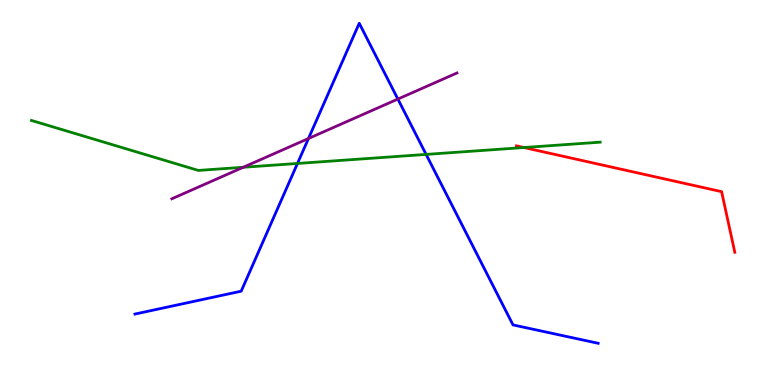[{'lines': ['blue', 'red'], 'intersections': []}, {'lines': ['green', 'red'], 'intersections': [{'x': 6.76, 'y': 6.17}]}, {'lines': ['purple', 'red'], 'intersections': []}, {'lines': ['blue', 'green'], 'intersections': [{'x': 3.84, 'y': 5.75}, {'x': 5.5, 'y': 5.99}]}, {'lines': ['blue', 'purple'], 'intersections': [{'x': 3.98, 'y': 6.4}, {'x': 5.13, 'y': 7.43}]}, {'lines': ['green', 'purple'], 'intersections': [{'x': 3.14, 'y': 5.66}]}]